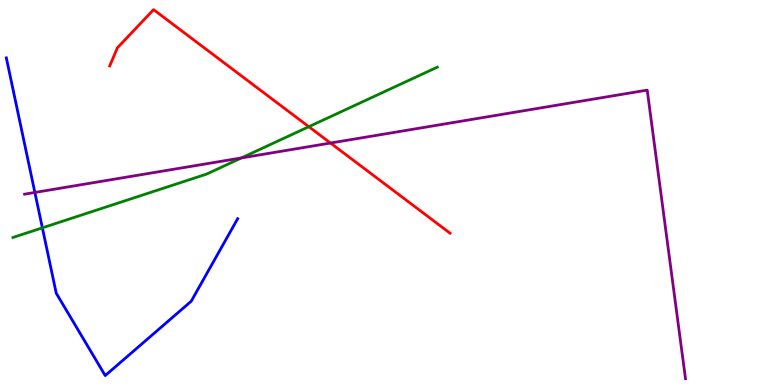[{'lines': ['blue', 'red'], 'intersections': []}, {'lines': ['green', 'red'], 'intersections': [{'x': 3.98, 'y': 6.71}]}, {'lines': ['purple', 'red'], 'intersections': [{'x': 4.26, 'y': 6.28}]}, {'lines': ['blue', 'green'], 'intersections': [{'x': 0.547, 'y': 4.08}]}, {'lines': ['blue', 'purple'], 'intersections': [{'x': 0.45, 'y': 5.0}]}, {'lines': ['green', 'purple'], 'intersections': [{'x': 3.12, 'y': 5.9}]}]